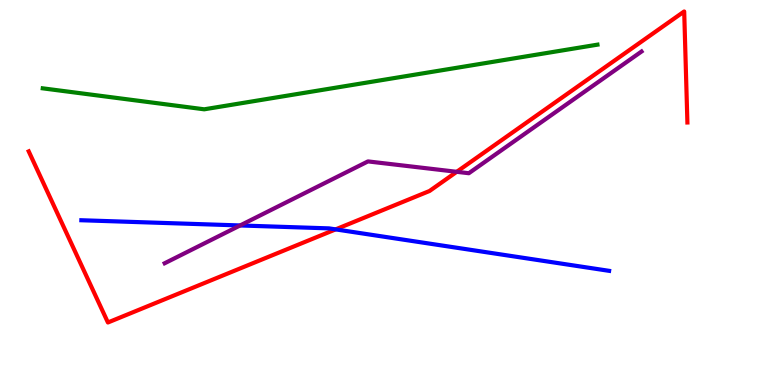[{'lines': ['blue', 'red'], 'intersections': [{'x': 4.33, 'y': 4.04}]}, {'lines': ['green', 'red'], 'intersections': []}, {'lines': ['purple', 'red'], 'intersections': [{'x': 5.89, 'y': 5.54}]}, {'lines': ['blue', 'green'], 'intersections': []}, {'lines': ['blue', 'purple'], 'intersections': [{'x': 3.1, 'y': 4.14}]}, {'lines': ['green', 'purple'], 'intersections': []}]